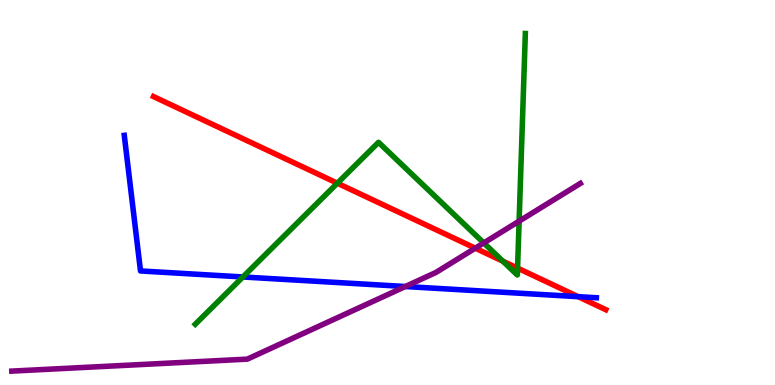[{'lines': ['blue', 'red'], 'intersections': [{'x': 7.46, 'y': 2.29}]}, {'lines': ['green', 'red'], 'intersections': [{'x': 4.35, 'y': 5.24}, {'x': 6.49, 'y': 3.22}, {'x': 6.68, 'y': 3.04}]}, {'lines': ['purple', 'red'], 'intersections': [{'x': 6.13, 'y': 3.55}]}, {'lines': ['blue', 'green'], 'intersections': [{'x': 3.13, 'y': 2.81}]}, {'lines': ['blue', 'purple'], 'intersections': [{'x': 5.23, 'y': 2.56}]}, {'lines': ['green', 'purple'], 'intersections': [{'x': 6.24, 'y': 3.69}, {'x': 6.7, 'y': 4.26}]}]